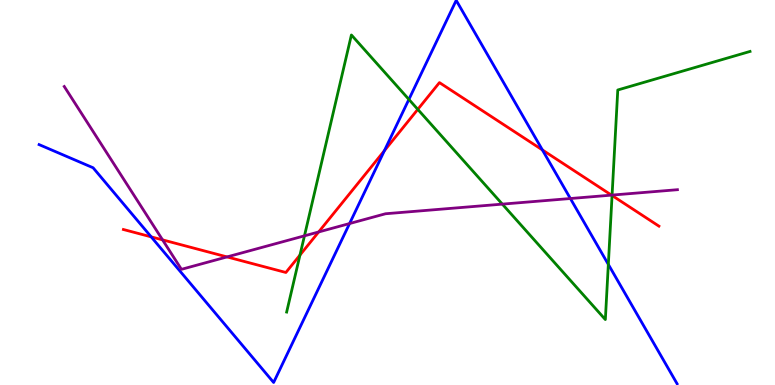[{'lines': ['blue', 'red'], 'intersections': [{'x': 1.95, 'y': 3.85}, {'x': 4.96, 'y': 6.09}, {'x': 7.0, 'y': 6.11}]}, {'lines': ['green', 'red'], 'intersections': [{'x': 3.87, 'y': 3.37}, {'x': 5.39, 'y': 7.16}, {'x': 7.9, 'y': 4.92}]}, {'lines': ['purple', 'red'], 'intersections': [{'x': 2.1, 'y': 3.77}, {'x': 2.93, 'y': 3.33}, {'x': 4.11, 'y': 3.97}, {'x': 7.89, 'y': 4.93}]}, {'lines': ['blue', 'green'], 'intersections': [{'x': 5.28, 'y': 7.42}, {'x': 7.85, 'y': 3.13}]}, {'lines': ['blue', 'purple'], 'intersections': [{'x': 4.51, 'y': 4.19}, {'x': 7.36, 'y': 4.84}]}, {'lines': ['green', 'purple'], 'intersections': [{'x': 3.93, 'y': 3.87}, {'x': 6.48, 'y': 4.7}, {'x': 7.9, 'y': 4.93}]}]